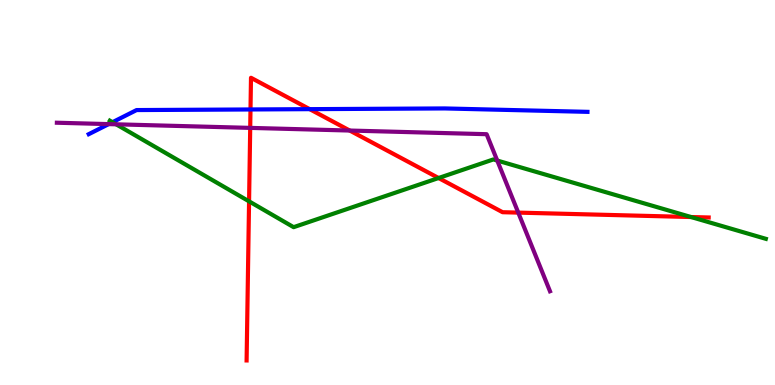[{'lines': ['blue', 'red'], 'intersections': [{'x': 3.23, 'y': 7.16}, {'x': 4.0, 'y': 7.16}]}, {'lines': ['green', 'red'], 'intersections': [{'x': 3.21, 'y': 4.77}, {'x': 5.66, 'y': 5.38}, {'x': 8.92, 'y': 4.36}]}, {'lines': ['purple', 'red'], 'intersections': [{'x': 3.23, 'y': 6.68}, {'x': 4.51, 'y': 6.61}, {'x': 6.69, 'y': 4.48}]}, {'lines': ['blue', 'green'], 'intersections': [{'x': 1.45, 'y': 6.83}]}, {'lines': ['blue', 'purple'], 'intersections': [{'x': 1.4, 'y': 6.78}]}, {'lines': ['green', 'purple'], 'intersections': [{'x': 1.5, 'y': 6.77}, {'x': 6.42, 'y': 5.83}]}]